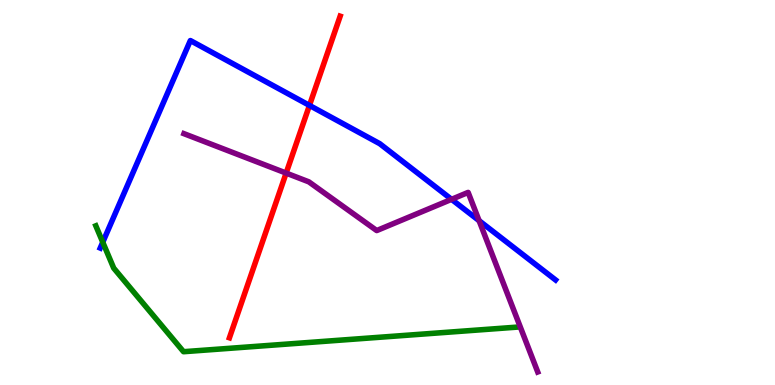[{'lines': ['blue', 'red'], 'intersections': [{'x': 3.99, 'y': 7.26}]}, {'lines': ['green', 'red'], 'intersections': []}, {'lines': ['purple', 'red'], 'intersections': [{'x': 3.69, 'y': 5.5}]}, {'lines': ['blue', 'green'], 'intersections': [{'x': 1.33, 'y': 3.71}]}, {'lines': ['blue', 'purple'], 'intersections': [{'x': 5.83, 'y': 4.82}, {'x': 6.18, 'y': 4.27}]}, {'lines': ['green', 'purple'], 'intersections': []}]